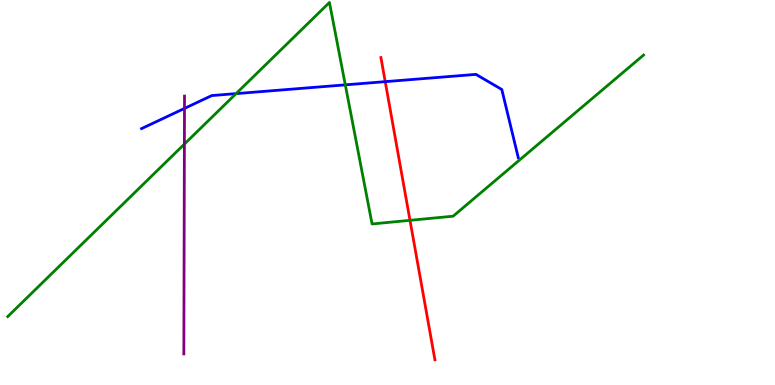[{'lines': ['blue', 'red'], 'intersections': [{'x': 4.97, 'y': 7.88}]}, {'lines': ['green', 'red'], 'intersections': [{'x': 5.29, 'y': 4.28}]}, {'lines': ['purple', 'red'], 'intersections': []}, {'lines': ['blue', 'green'], 'intersections': [{'x': 3.05, 'y': 7.57}, {'x': 4.46, 'y': 7.8}]}, {'lines': ['blue', 'purple'], 'intersections': [{'x': 2.38, 'y': 7.18}]}, {'lines': ['green', 'purple'], 'intersections': [{'x': 2.38, 'y': 6.26}]}]